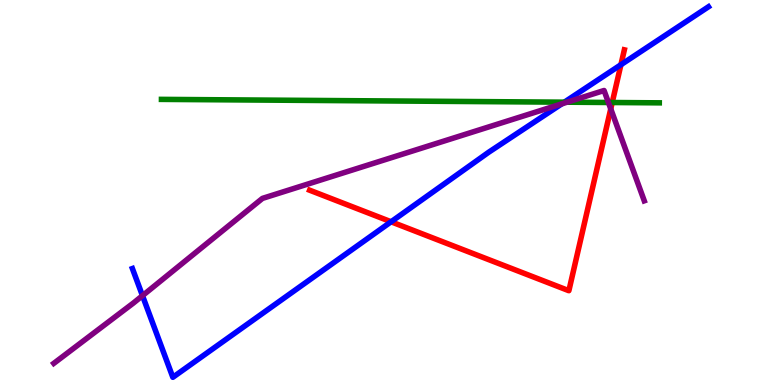[{'lines': ['blue', 'red'], 'intersections': [{'x': 5.05, 'y': 4.24}, {'x': 8.01, 'y': 8.32}]}, {'lines': ['green', 'red'], 'intersections': [{'x': 7.9, 'y': 7.34}]}, {'lines': ['purple', 'red'], 'intersections': [{'x': 7.88, 'y': 7.17}]}, {'lines': ['blue', 'green'], 'intersections': [{'x': 7.28, 'y': 7.35}]}, {'lines': ['blue', 'purple'], 'intersections': [{'x': 1.84, 'y': 2.32}, {'x': 7.25, 'y': 7.3}]}, {'lines': ['green', 'purple'], 'intersections': [{'x': 7.32, 'y': 7.35}, {'x': 7.85, 'y': 7.34}]}]